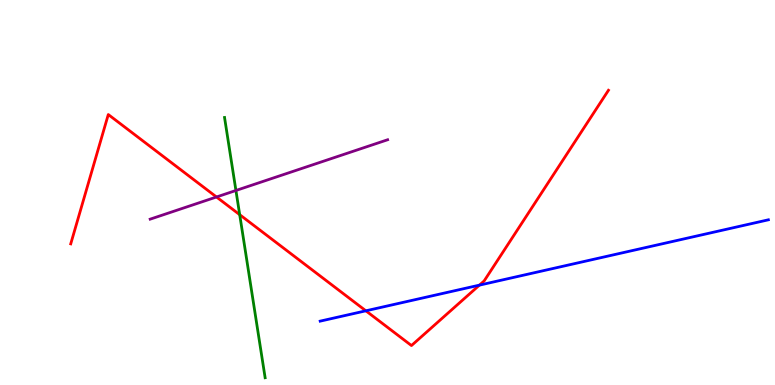[{'lines': ['blue', 'red'], 'intersections': [{'x': 4.72, 'y': 1.93}, {'x': 6.19, 'y': 2.59}]}, {'lines': ['green', 'red'], 'intersections': [{'x': 3.09, 'y': 4.42}]}, {'lines': ['purple', 'red'], 'intersections': [{'x': 2.79, 'y': 4.88}]}, {'lines': ['blue', 'green'], 'intersections': []}, {'lines': ['blue', 'purple'], 'intersections': []}, {'lines': ['green', 'purple'], 'intersections': [{'x': 3.04, 'y': 5.05}]}]